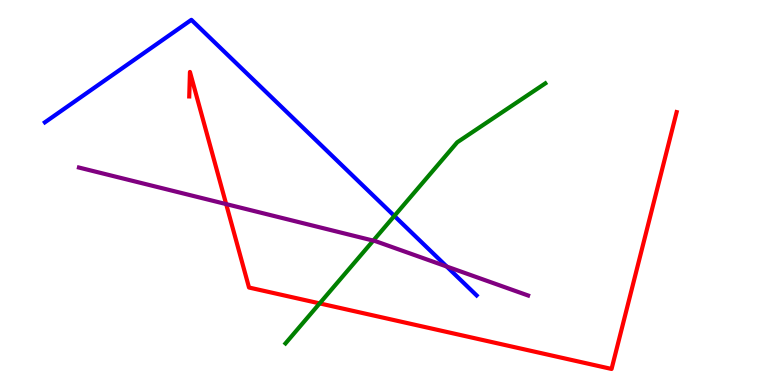[{'lines': ['blue', 'red'], 'intersections': []}, {'lines': ['green', 'red'], 'intersections': [{'x': 4.12, 'y': 2.12}]}, {'lines': ['purple', 'red'], 'intersections': [{'x': 2.92, 'y': 4.7}]}, {'lines': ['blue', 'green'], 'intersections': [{'x': 5.09, 'y': 4.39}]}, {'lines': ['blue', 'purple'], 'intersections': [{'x': 5.76, 'y': 3.08}]}, {'lines': ['green', 'purple'], 'intersections': [{'x': 4.82, 'y': 3.75}]}]